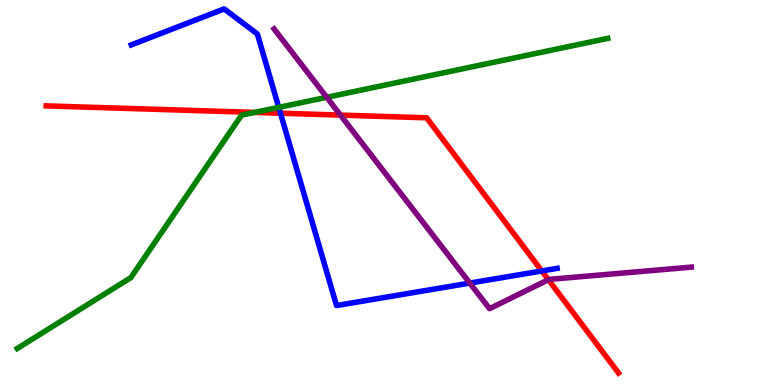[{'lines': ['blue', 'red'], 'intersections': [{'x': 3.62, 'y': 7.06}, {'x': 6.99, 'y': 2.96}]}, {'lines': ['green', 'red'], 'intersections': [{'x': 3.29, 'y': 7.08}]}, {'lines': ['purple', 'red'], 'intersections': [{'x': 4.39, 'y': 7.01}, {'x': 7.08, 'y': 2.73}]}, {'lines': ['blue', 'green'], 'intersections': [{'x': 3.6, 'y': 7.21}]}, {'lines': ['blue', 'purple'], 'intersections': [{'x': 6.06, 'y': 2.65}]}, {'lines': ['green', 'purple'], 'intersections': [{'x': 4.22, 'y': 7.47}]}]